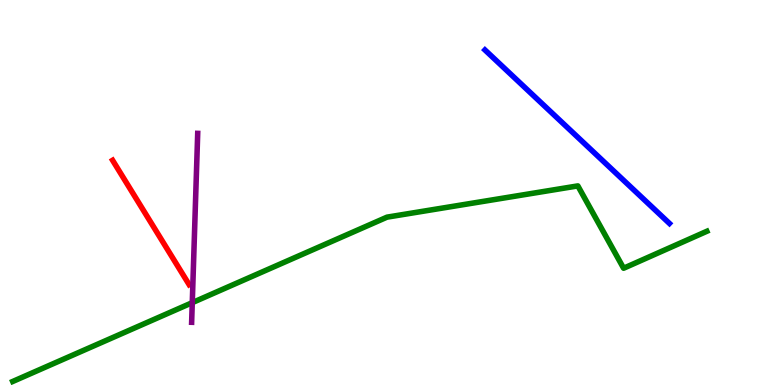[{'lines': ['blue', 'red'], 'intersections': []}, {'lines': ['green', 'red'], 'intersections': []}, {'lines': ['purple', 'red'], 'intersections': []}, {'lines': ['blue', 'green'], 'intersections': []}, {'lines': ['blue', 'purple'], 'intersections': []}, {'lines': ['green', 'purple'], 'intersections': [{'x': 2.48, 'y': 2.14}]}]